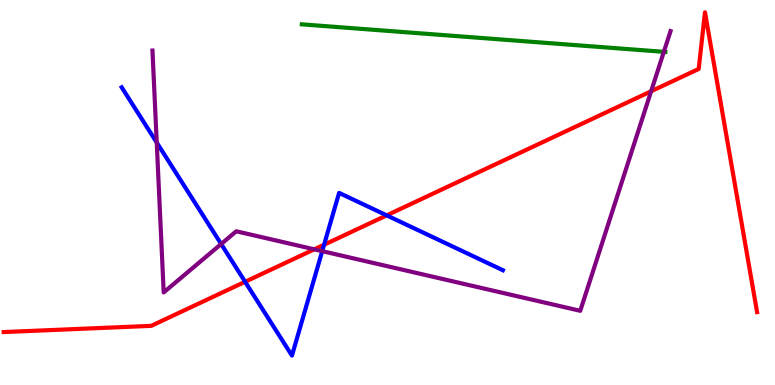[{'lines': ['blue', 'red'], 'intersections': [{'x': 3.16, 'y': 2.68}, {'x': 4.18, 'y': 3.64}, {'x': 4.99, 'y': 4.41}]}, {'lines': ['green', 'red'], 'intersections': []}, {'lines': ['purple', 'red'], 'intersections': [{'x': 4.06, 'y': 3.52}, {'x': 8.4, 'y': 7.63}]}, {'lines': ['blue', 'green'], 'intersections': []}, {'lines': ['blue', 'purple'], 'intersections': [{'x': 2.02, 'y': 6.3}, {'x': 2.85, 'y': 3.66}, {'x': 4.16, 'y': 3.48}]}, {'lines': ['green', 'purple'], 'intersections': [{'x': 8.57, 'y': 8.65}]}]